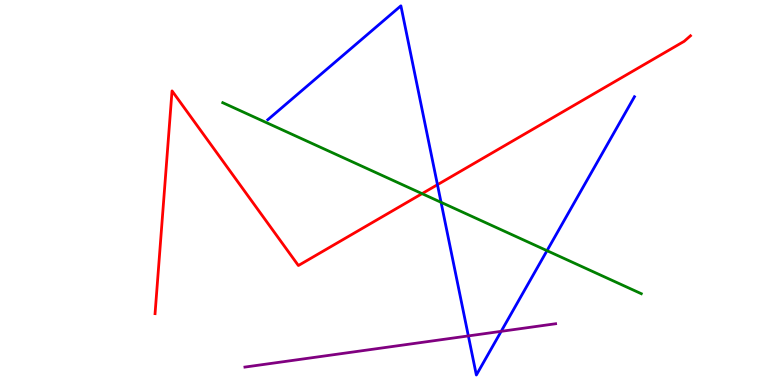[{'lines': ['blue', 'red'], 'intersections': [{'x': 5.64, 'y': 5.2}]}, {'lines': ['green', 'red'], 'intersections': [{'x': 5.45, 'y': 4.97}]}, {'lines': ['purple', 'red'], 'intersections': []}, {'lines': ['blue', 'green'], 'intersections': [{'x': 5.69, 'y': 4.75}, {'x': 7.06, 'y': 3.49}]}, {'lines': ['blue', 'purple'], 'intersections': [{'x': 6.04, 'y': 1.27}, {'x': 6.47, 'y': 1.39}]}, {'lines': ['green', 'purple'], 'intersections': []}]